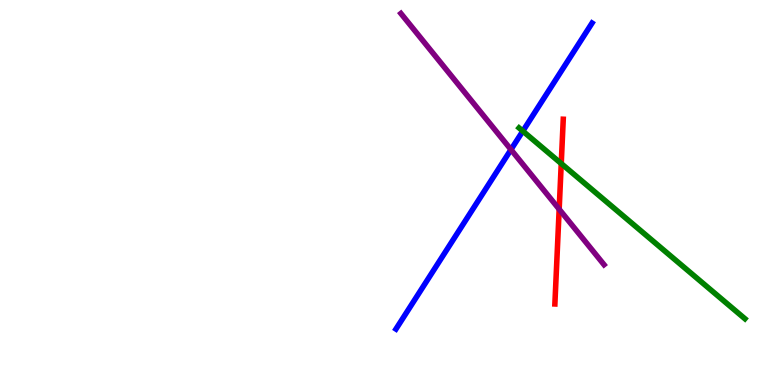[{'lines': ['blue', 'red'], 'intersections': []}, {'lines': ['green', 'red'], 'intersections': [{'x': 7.24, 'y': 5.75}]}, {'lines': ['purple', 'red'], 'intersections': [{'x': 7.22, 'y': 4.57}]}, {'lines': ['blue', 'green'], 'intersections': [{'x': 6.75, 'y': 6.59}]}, {'lines': ['blue', 'purple'], 'intersections': [{'x': 6.59, 'y': 6.11}]}, {'lines': ['green', 'purple'], 'intersections': []}]